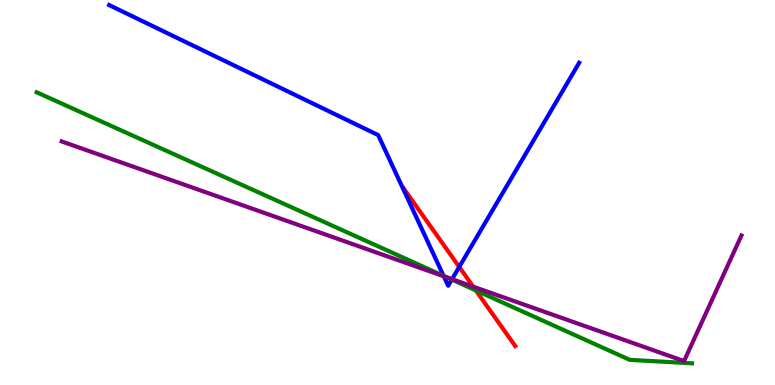[{'lines': ['blue', 'red'], 'intersections': [{'x': 5.93, 'y': 3.07}]}, {'lines': ['green', 'red'], 'intersections': [{'x': 6.14, 'y': 2.46}]}, {'lines': ['purple', 'red'], 'intersections': [{'x': 6.11, 'y': 2.55}]}, {'lines': ['blue', 'green'], 'intersections': [{'x': 5.72, 'y': 2.83}, {'x': 5.83, 'y': 2.74}]}, {'lines': ['blue', 'purple'], 'intersections': [{'x': 5.73, 'y': 2.82}, {'x': 5.83, 'y': 2.75}]}, {'lines': ['green', 'purple'], 'intersections': [{'x': 5.77, 'y': 2.8}]}]